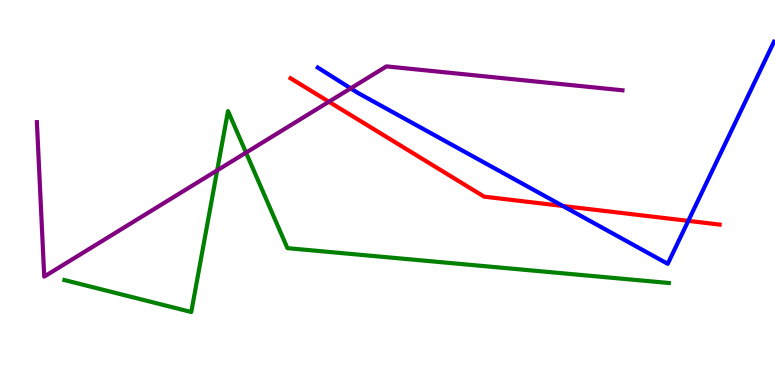[{'lines': ['blue', 'red'], 'intersections': [{'x': 7.26, 'y': 4.65}, {'x': 8.88, 'y': 4.26}]}, {'lines': ['green', 'red'], 'intersections': []}, {'lines': ['purple', 'red'], 'intersections': [{'x': 4.24, 'y': 7.36}]}, {'lines': ['blue', 'green'], 'intersections': []}, {'lines': ['blue', 'purple'], 'intersections': [{'x': 4.53, 'y': 7.71}]}, {'lines': ['green', 'purple'], 'intersections': [{'x': 2.8, 'y': 5.58}, {'x': 3.17, 'y': 6.04}]}]